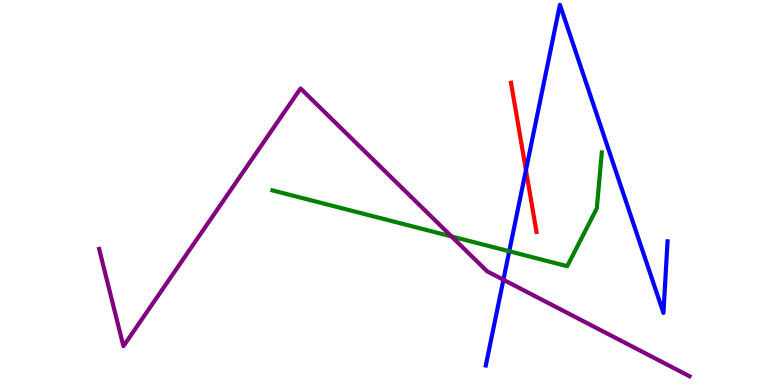[{'lines': ['blue', 'red'], 'intersections': [{'x': 6.79, 'y': 5.58}]}, {'lines': ['green', 'red'], 'intersections': []}, {'lines': ['purple', 'red'], 'intersections': []}, {'lines': ['blue', 'green'], 'intersections': [{'x': 6.57, 'y': 3.47}]}, {'lines': ['blue', 'purple'], 'intersections': [{'x': 6.5, 'y': 2.73}]}, {'lines': ['green', 'purple'], 'intersections': [{'x': 5.83, 'y': 3.86}]}]